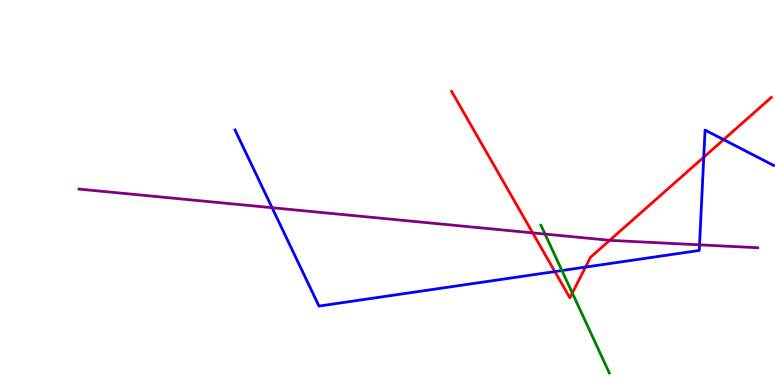[{'lines': ['blue', 'red'], 'intersections': [{'x': 7.16, 'y': 2.95}, {'x': 7.56, 'y': 3.06}, {'x': 9.08, 'y': 5.92}, {'x': 9.34, 'y': 6.37}]}, {'lines': ['green', 'red'], 'intersections': [{'x': 7.38, 'y': 2.39}]}, {'lines': ['purple', 'red'], 'intersections': [{'x': 6.87, 'y': 3.95}, {'x': 7.87, 'y': 3.76}]}, {'lines': ['blue', 'green'], 'intersections': [{'x': 7.25, 'y': 2.97}]}, {'lines': ['blue', 'purple'], 'intersections': [{'x': 3.51, 'y': 4.6}, {'x': 9.03, 'y': 3.64}]}, {'lines': ['green', 'purple'], 'intersections': [{'x': 7.03, 'y': 3.92}]}]